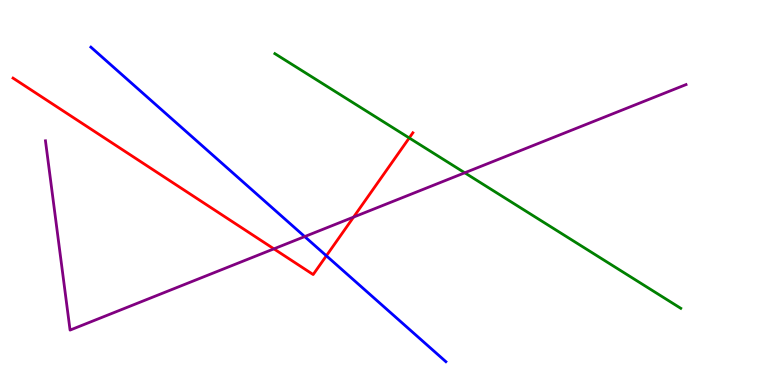[{'lines': ['blue', 'red'], 'intersections': [{'x': 4.21, 'y': 3.36}]}, {'lines': ['green', 'red'], 'intersections': [{'x': 5.28, 'y': 6.42}]}, {'lines': ['purple', 'red'], 'intersections': [{'x': 3.53, 'y': 3.54}, {'x': 4.56, 'y': 4.36}]}, {'lines': ['blue', 'green'], 'intersections': []}, {'lines': ['blue', 'purple'], 'intersections': [{'x': 3.93, 'y': 3.86}]}, {'lines': ['green', 'purple'], 'intersections': [{'x': 6.0, 'y': 5.51}]}]